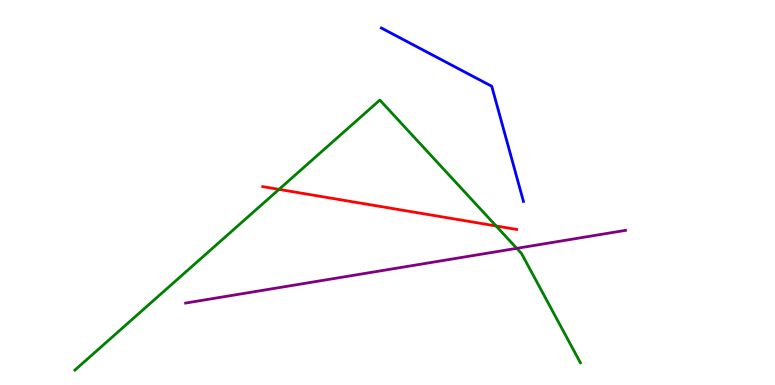[{'lines': ['blue', 'red'], 'intersections': []}, {'lines': ['green', 'red'], 'intersections': [{'x': 3.6, 'y': 5.08}, {'x': 6.4, 'y': 4.13}]}, {'lines': ['purple', 'red'], 'intersections': []}, {'lines': ['blue', 'green'], 'intersections': []}, {'lines': ['blue', 'purple'], 'intersections': []}, {'lines': ['green', 'purple'], 'intersections': [{'x': 6.67, 'y': 3.55}]}]